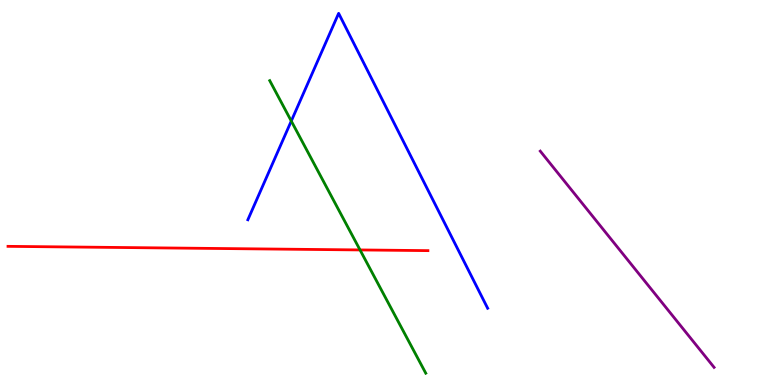[{'lines': ['blue', 'red'], 'intersections': []}, {'lines': ['green', 'red'], 'intersections': [{'x': 4.65, 'y': 3.51}]}, {'lines': ['purple', 'red'], 'intersections': []}, {'lines': ['blue', 'green'], 'intersections': [{'x': 3.76, 'y': 6.86}]}, {'lines': ['blue', 'purple'], 'intersections': []}, {'lines': ['green', 'purple'], 'intersections': []}]